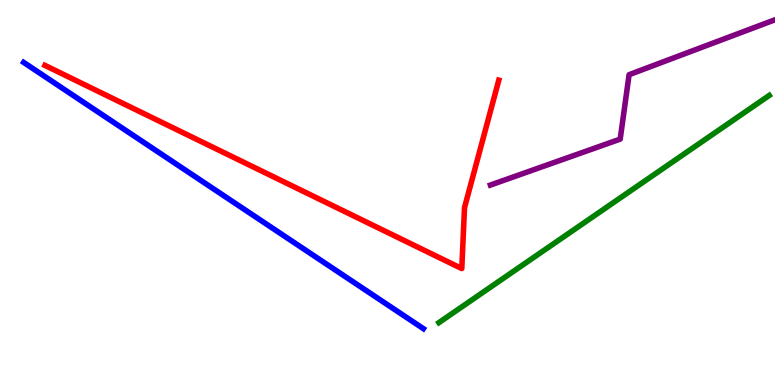[{'lines': ['blue', 'red'], 'intersections': []}, {'lines': ['green', 'red'], 'intersections': []}, {'lines': ['purple', 'red'], 'intersections': []}, {'lines': ['blue', 'green'], 'intersections': []}, {'lines': ['blue', 'purple'], 'intersections': []}, {'lines': ['green', 'purple'], 'intersections': []}]